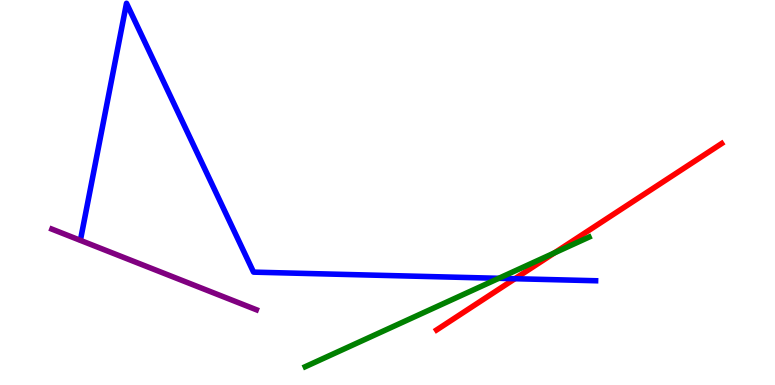[{'lines': ['blue', 'red'], 'intersections': [{'x': 6.64, 'y': 2.76}]}, {'lines': ['green', 'red'], 'intersections': [{'x': 7.15, 'y': 3.43}]}, {'lines': ['purple', 'red'], 'intersections': []}, {'lines': ['blue', 'green'], 'intersections': [{'x': 6.44, 'y': 2.77}]}, {'lines': ['blue', 'purple'], 'intersections': []}, {'lines': ['green', 'purple'], 'intersections': []}]